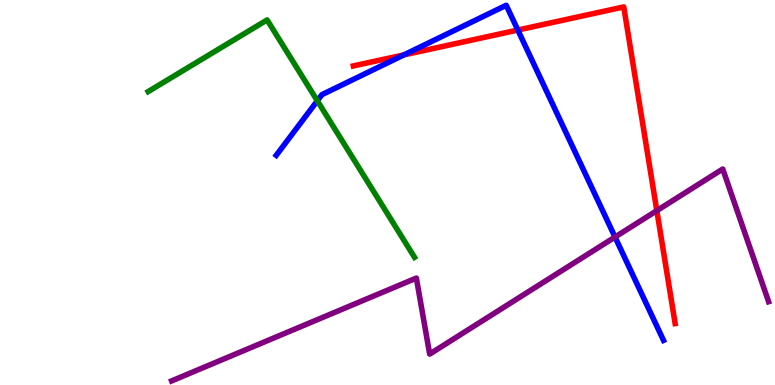[{'lines': ['blue', 'red'], 'intersections': [{'x': 5.21, 'y': 8.57}, {'x': 6.68, 'y': 9.22}]}, {'lines': ['green', 'red'], 'intersections': []}, {'lines': ['purple', 'red'], 'intersections': [{'x': 8.48, 'y': 4.53}]}, {'lines': ['blue', 'green'], 'intersections': [{'x': 4.09, 'y': 7.38}]}, {'lines': ['blue', 'purple'], 'intersections': [{'x': 7.94, 'y': 3.84}]}, {'lines': ['green', 'purple'], 'intersections': []}]